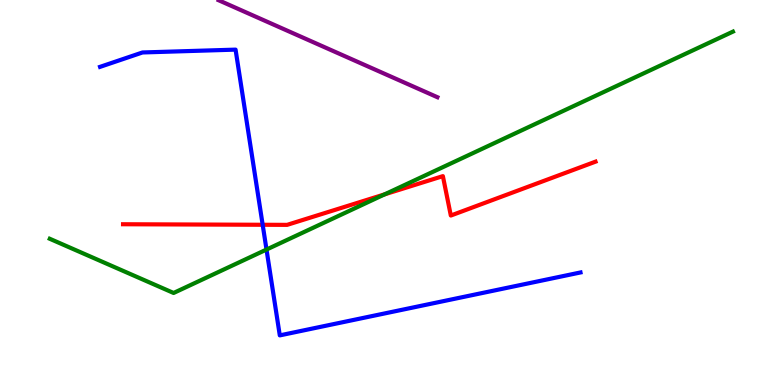[{'lines': ['blue', 'red'], 'intersections': [{'x': 3.39, 'y': 4.16}]}, {'lines': ['green', 'red'], 'intersections': [{'x': 4.96, 'y': 4.95}]}, {'lines': ['purple', 'red'], 'intersections': []}, {'lines': ['blue', 'green'], 'intersections': [{'x': 3.44, 'y': 3.52}]}, {'lines': ['blue', 'purple'], 'intersections': []}, {'lines': ['green', 'purple'], 'intersections': []}]